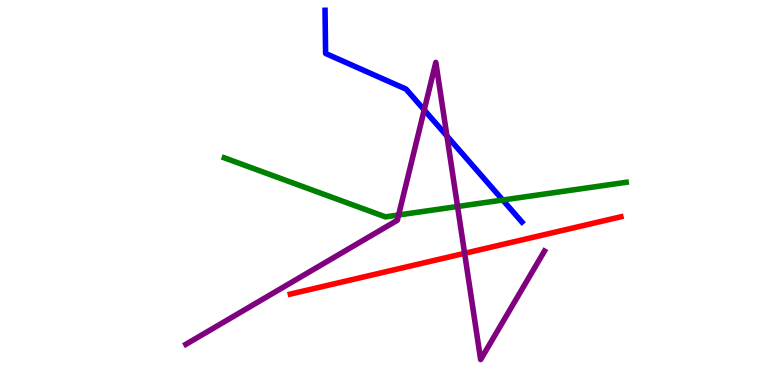[{'lines': ['blue', 'red'], 'intersections': []}, {'lines': ['green', 'red'], 'intersections': []}, {'lines': ['purple', 'red'], 'intersections': [{'x': 6.0, 'y': 3.42}]}, {'lines': ['blue', 'green'], 'intersections': [{'x': 6.49, 'y': 4.8}]}, {'lines': ['blue', 'purple'], 'intersections': [{'x': 5.47, 'y': 7.14}, {'x': 5.77, 'y': 6.47}]}, {'lines': ['green', 'purple'], 'intersections': [{'x': 5.14, 'y': 4.42}, {'x': 5.9, 'y': 4.64}]}]